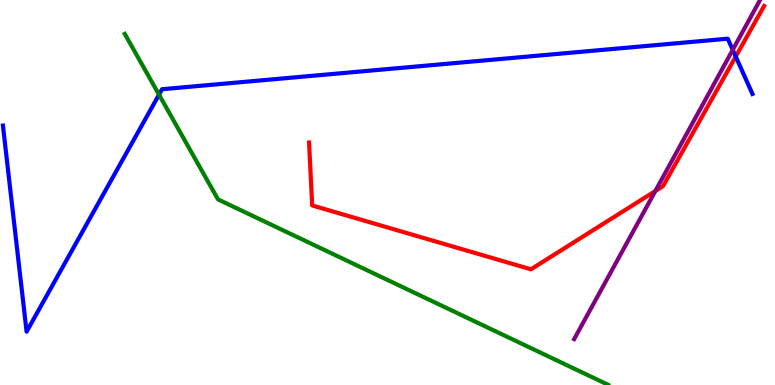[{'lines': ['blue', 'red'], 'intersections': [{'x': 9.49, 'y': 8.53}]}, {'lines': ['green', 'red'], 'intersections': []}, {'lines': ['purple', 'red'], 'intersections': [{'x': 8.46, 'y': 5.04}]}, {'lines': ['blue', 'green'], 'intersections': [{'x': 2.05, 'y': 7.54}]}, {'lines': ['blue', 'purple'], 'intersections': [{'x': 9.45, 'y': 8.71}]}, {'lines': ['green', 'purple'], 'intersections': []}]